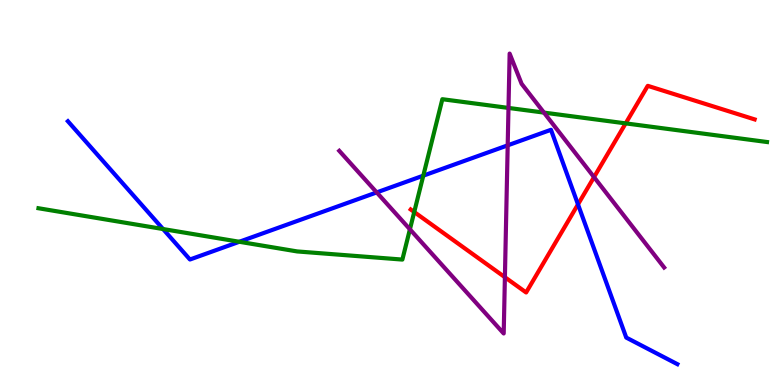[{'lines': ['blue', 'red'], 'intersections': [{'x': 7.46, 'y': 4.69}]}, {'lines': ['green', 'red'], 'intersections': [{'x': 5.34, 'y': 4.49}, {'x': 8.07, 'y': 6.8}]}, {'lines': ['purple', 'red'], 'intersections': [{'x': 6.51, 'y': 2.8}, {'x': 7.66, 'y': 5.4}]}, {'lines': ['blue', 'green'], 'intersections': [{'x': 2.1, 'y': 4.05}, {'x': 3.09, 'y': 3.72}, {'x': 5.46, 'y': 5.44}]}, {'lines': ['blue', 'purple'], 'intersections': [{'x': 4.86, 'y': 5.0}, {'x': 6.55, 'y': 6.22}]}, {'lines': ['green', 'purple'], 'intersections': [{'x': 5.29, 'y': 4.04}, {'x': 6.56, 'y': 7.2}, {'x': 7.02, 'y': 7.08}]}]